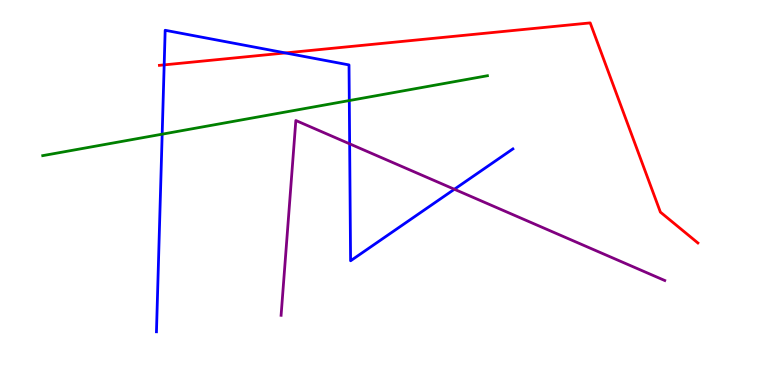[{'lines': ['blue', 'red'], 'intersections': [{'x': 2.12, 'y': 8.31}, {'x': 3.68, 'y': 8.63}]}, {'lines': ['green', 'red'], 'intersections': []}, {'lines': ['purple', 'red'], 'intersections': []}, {'lines': ['blue', 'green'], 'intersections': [{'x': 2.09, 'y': 6.51}, {'x': 4.51, 'y': 7.39}]}, {'lines': ['blue', 'purple'], 'intersections': [{'x': 4.51, 'y': 6.26}, {'x': 5.86, 'y': 5.08}]}, {'lines': ['green', 'purple'], 'intersections': []}]